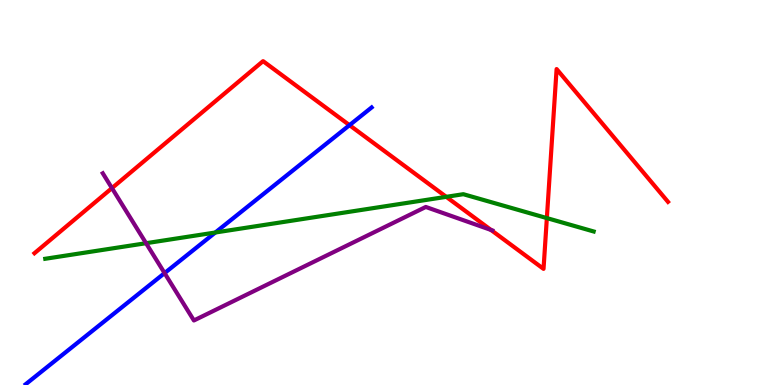[{'lines': ['blue', 'red'], 'intersections': [{'x': 4.51, 'y': 6.75}]}, {'lines': ['green', 'red'], 'intersections': [{'x': 5.76, 'y': 4.89}, {'x': 7.06, 'y': 4.34}]}, {'lines': ['purple', 'red'], 'intersections': [{'x': 1.44, 'y': 5.11}, {'x': 6.33, 'y': 4.03}]}, {'lines': ['blue', 'green'], 'intersections': [{'x': 2.78, 'y': 3.96}]}, {'lines': ['blue', 'purple'], 'intersections': [{'x': 2.12, 'y': 2.91}]}, {'lines': ['green', 'purple'], 'intersections': [{'x': 1.88, 'y': 3.68}]}]